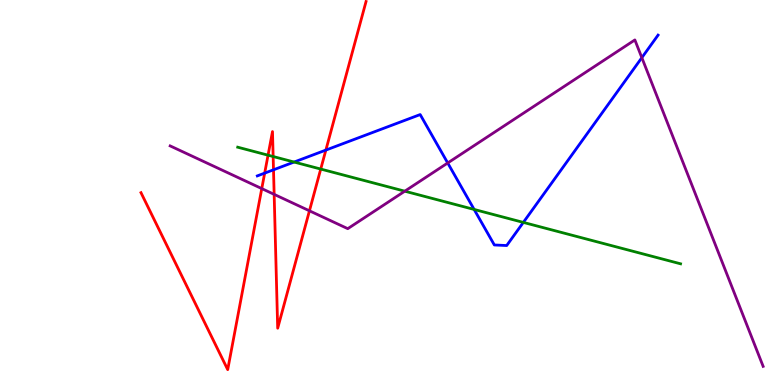[{'lines': ['blue', 'red'], 'intersections': [{'x': 3.42, 'y': 5.5}, {'x': 3.53, 'y': 5.59}, {'x': 4.2, 'y': 6.1}]}, {'lines': ['green', 'red'], 'intersections': [{'x': 3.46, 'y': 5.97}, {'x': 3.52, 'y': 5.93}, {'x': 4.14, 'y': 5.61}]}, {'lines': ['purple', 'red'], 'intersections': [{'x': 3.38, 'y': 5.1}, {'x': 3.54, 'y': 4.95}, {'x': 3.99, 'y': 4.52}]}, {'lines': ['blue', 'green'], 'intersections': [{'x': 3.79, 'y': 5.79}, {'x': 6.12, 'y': 4.56}, {'x': 6.75, 'y': 4.22}]}, {'lines': ['blue', 'purple'], 'intersections': [{'x': 5.78, 'y': 5.77}, {'x': 8.28, 'y': 8.5}]}, {'lines': ['green', 'purple'], 'intersections': [{'x': 5.22, 'y': 5.03}]}]